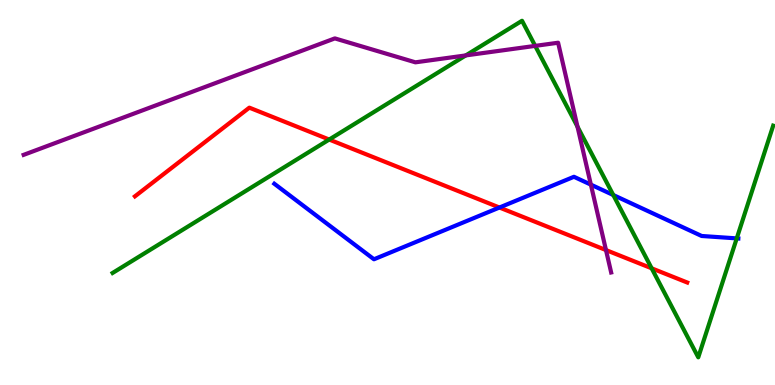[{'lines': ['blue', 'red'], 'intersections': [{'x': 6.44, 'y': 4.61}]}, {'lines': ['green', 'red'], 'intersections': [{'x': 4.25, 'y': 6.38}, {'x': 8.41, 'y': 3.03}]}, {'lines': ['purple', 'red'], 'intersections': [{'x': 7.82, 'y': 3.5}]}, {'lines': ['blue', 'green'], 'intersections': [{'x': 7.91, 'y': 4.93}, {'x': 9.51, 'y': 3.81}]}, {'lines': ['blue', 'purple'], 'intersections': [{'x': 7.62, 'y': 5.2}]}, {'lines': ['green', 'purple'], 'intersections': [{'x': 6.01, 'y': 8.56}, {'x': 6.91, 'y': 8.81}, {'x': 7.45, 'y': 6.71}]}]